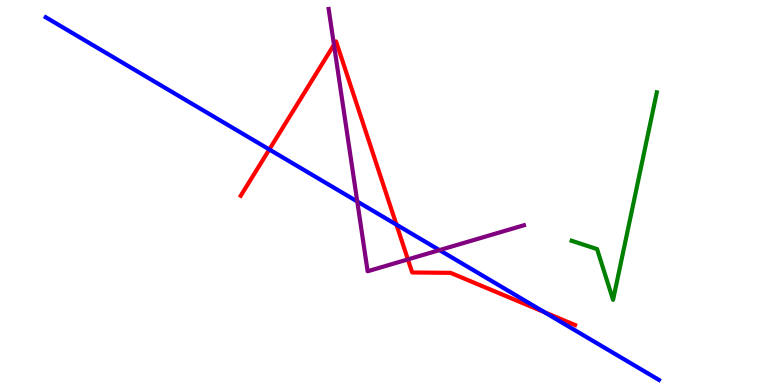[{'lines': ['blue', 'red'], 'intersections': [{'x': 3.47, 'y': 6.12}, {'x': 5.12, 'y': 4.16}, {'x': 7.02, 'y': 1.89}]}, {'lines': ['green', 'red'], 'intersections': []}, {'lines': ['purple', 'red'], 'intersections': [{'x': 4.31, 'y': 8.84}, {'x': 5.26, 'y': 3.26}]}, {'lines': ['blue', 'green'], 'intersections': []}, {'lines': ['blue', 'purple'], 'intersections': [{'x': 4.61, 'y': 4.77}, {'x': 5.67, 'y': 3.5}]}, {'lines': ['green', 'purple'], 'intersections': []}]